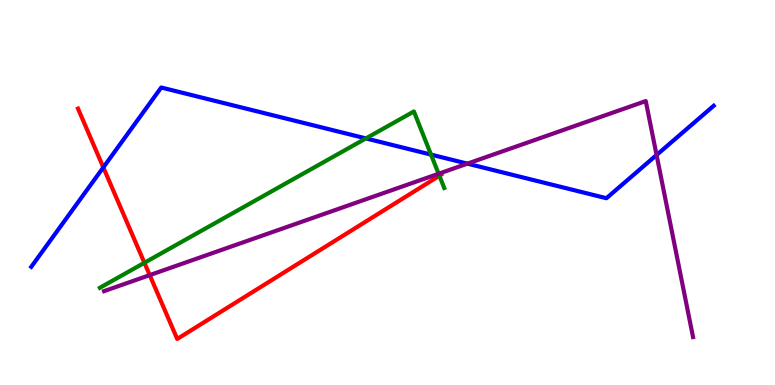[{'lines': ['blue', 'red'], 'intersections': [{'x': 1.33, 'y': 5.65}]}, {'lines': ['green', 'red'], 'intersections': [{'x': 1.86, 'y': 3.17}, {'x': 5.67, 'y': 5.44}]}, {'lines': ['purple', 'red'], 'intersections': [{'x': 1.93, 'y': 2.85}]}, {'lines': ['blue', 'green'], 'intersections': [{'x': 4.72, 'y': 6.4}, {'x': 5.56, 'y': 5.98}]}, {'lines': ['blue', 'purple'], 'intersections': [{'x': 6.03, 'y': 5.75}, {'x': 8.47, 'y': 5.97}]}, {'lines': ['green', 'purple'], 'intersections': [{'x': 5.66, 'y': 5.49}]}]